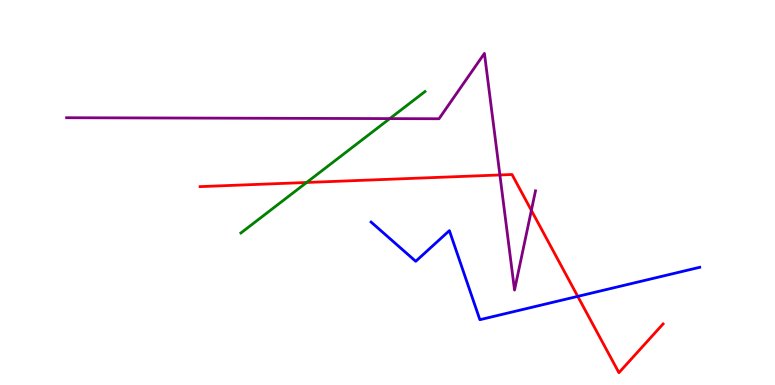[{'lines': ['blue', 'red'], 'intersections': [{'x': 7.45, 'y': 2.3}]}, {'lines': ['green', 'red'], 'intersections': [{'x': 3.96, 'y': 5.26}]}, {'lines': ['purple', 'red'], 'intersections': [{'x': 6.45, 'y': 5.46}, {'x': 6.86, 'y': 4.54}]}, {'lines': ['blue', 'green'], 'intersections': []}, {'lines': ['blue', 'purple'], 'intersections': []}, {'lines': ['green', 'purple'], 'intersections': [{'x': 5.03, 'y': 6.92}]}]